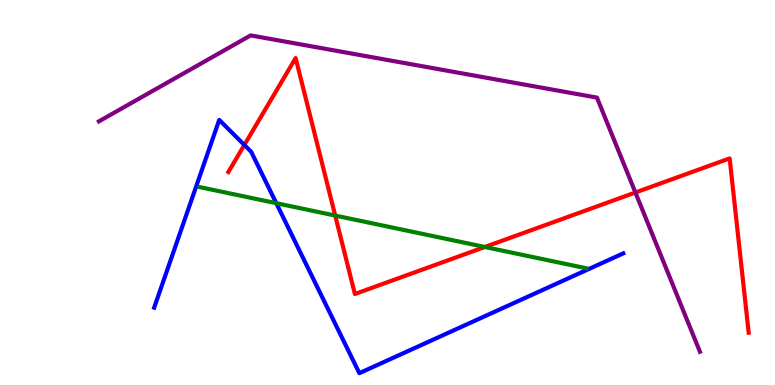[{'lines': ['blue', 'red'], 'intersections': [{'x': 3.15, 'y': 6.23}]}, {'lines': ['green', 'red'], 'intersections': [{'x': 4.33, 'y': 4.4}, {'x': 6.26, 'y': 3.58}]}, {'lines': ['purple', 'red'], 'intersections': [{'x': 8.2, 'y': 5.0}]}, {'lines': ['blue', 'green'], 'intersections': [{'x': 3.57, 'y': 4.72}]}, {'lines': ['blue', 'purple'], 'intersections': []}, {'lines': ['green', 'purple'], 'intersections': []}]